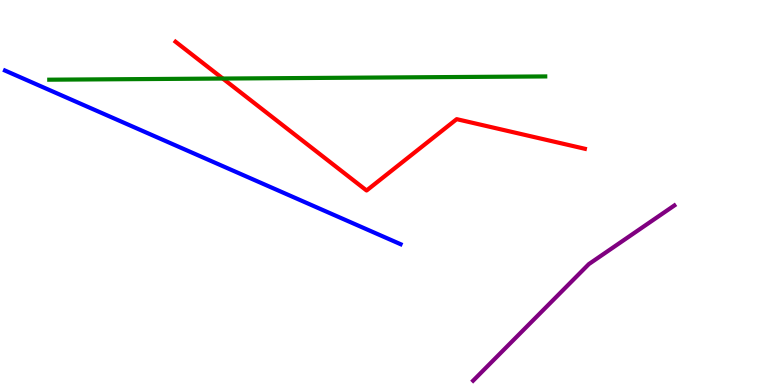[{'lines': ['blue', 'red'], 'intersections': []}, {'lines': ['green', 'red'], 'intersections': [{'x': 2.88, 'y': 7.96}]}, {'lines': ['purple', 'red'], 'intersections': []}, {'lines': ['blue', 'green'], 'intersections': []}, {'lines': ['blue', 'purple'], 'intersections': []}, {'lines': ['green', 'purple'], 'intersections': []}]